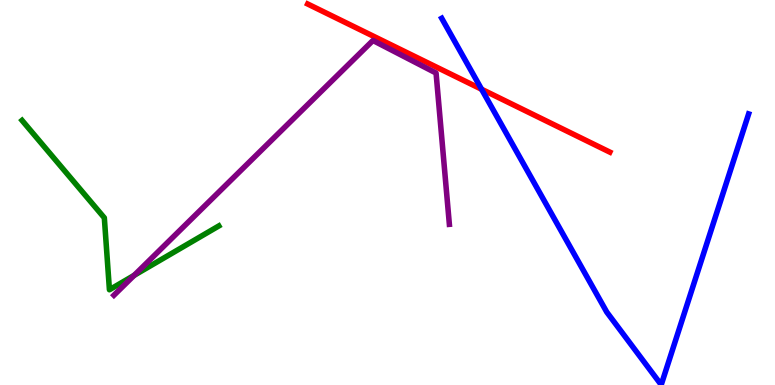[{'lines': ['blue', 'red'], 'intersections': [{'x': 6.21, 'y': 7.68}]}, {'lines': ['green', 'red'], 'intersections': []}, {'lines': ['purple', 'red'], 'intersections': []}, {'lines': ['blue', 'green'], 'intersections': []}, {'lines': ['blue', 'purple'], 'intersections': []}, {'lines': ['green', 'purple'], 'intersections': [{'x': 1.73, 'y': 2.85}]}]